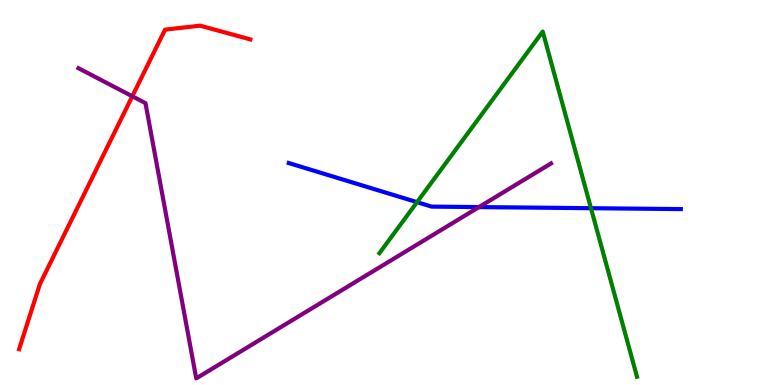[{'lines': ['blue', 'red'], 'intersections': []}, {'lines': ['green', 'red'], 'intersections': []}, {'lines': ['purple', 'red'], 'intersections': [{'x': 1.71, 'y': 7.5}]}, {'lines': ['blue', 'green'], 'intersections': [{'x': 5.38, 'y': 4.75}, {'x': 7.63, 'y': 4.59}]}, {'lines': ['blue', 'purple'], 'intersections': [{'x': 6.18, 'y': 4.62}]}, {'lines': ['green', 'purple'], 'intersections': []}]